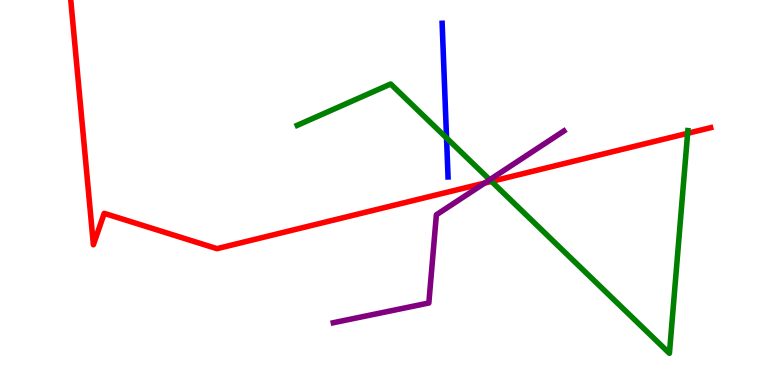[{'lines': ['blue', 'red'], 'intersections': []}, {'lines': ['green', 'red'], 'intersections': [{'x': 6.34, 'y': 5.29}, {'x': 8.87, 'y': 6.54}]}, {'lines': ['purple', 'red'], 'intersections': [{'x': 6.25, 'y': 5.25}]}, {'lines': ['blue', 'green'], 'intersections': [{'x': 5.76, 'y': 6.42}]}, {'lines': ['blue', 'purple'], 'intersections': []}, {'lines': ['green', 'purple'], 'intersections': [{'x': 6.32, 'y': 5.33}]}]